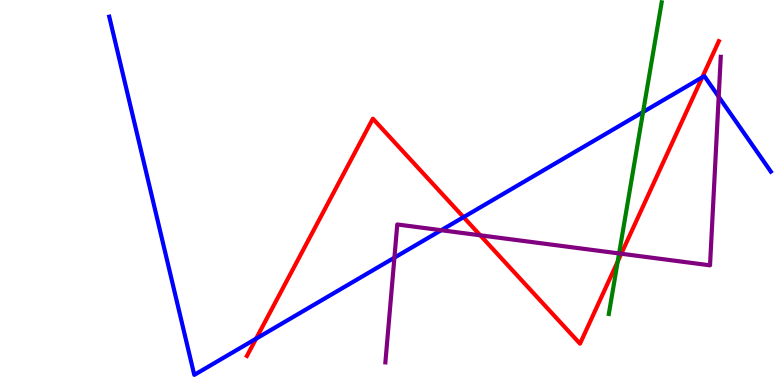[{'lines': ['blue', 'red'], 'intersections': [{'x': 3.3, 'y': 1.2}, {'x': 5.98, 'y': 4.36}, {'x': 9.06, 'y': 7.99}]}, {'lines': ['green', 'red'], 'intersections': [{'x': 7.97, 'y': 3.21}]}, {'lines': ['purple', 'red'], 'intersections': [{'x': 6.2, 'y': 3.89}, {'x': 8.02, 'y': 3.41}]}, {'lines': ['blue', 'green'], 'intersections': [{'x': 8.3, 'y': 7.09}]}, {'lines': ['blue', 'purple'], 'intersections': [{'x': 5.09, 'y': 3.31}, {'x': 5.69, 'y': 4.02}, {'x': 9.27, 'y': 7.49}]}, {'lines': ['green', 'purple'], 'intersections': [{'x': 7.99, 'y': 3.42}]}]